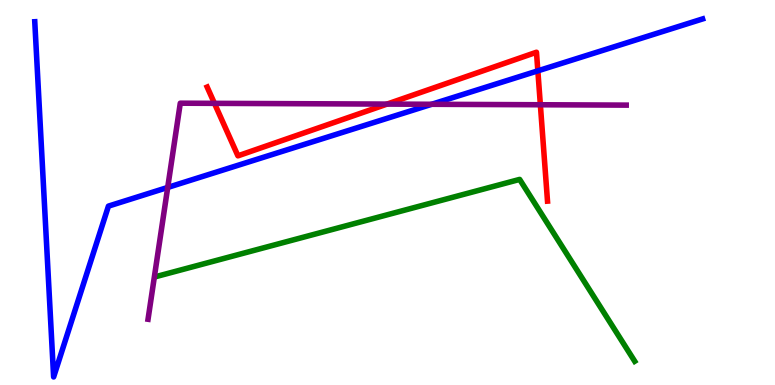[{'lines': ['blue', 'red'], 'intersections': [{'x': 6.94, 'y': 8.16}]}, {'lines': ['green', 'red'], 'intersections': []}, {'lines': ['purple', 'red'], 'intersections': [{'x': 2.77, 'y': 7.32}, {'x': 4.99, 'y': 7.3}, {'x': 6.97, 'y': 7.28}]}, {'lines': ['blue', 'green'], 'intersections': []}, {'lines': ['blue', 'purple'], 'intersections': [{'x': 2.16, 'y': 5.13}, {'x': 5.57, 'y': 7.29}]}, {'lines': ['green', 'purple'], 'intersections': []}]